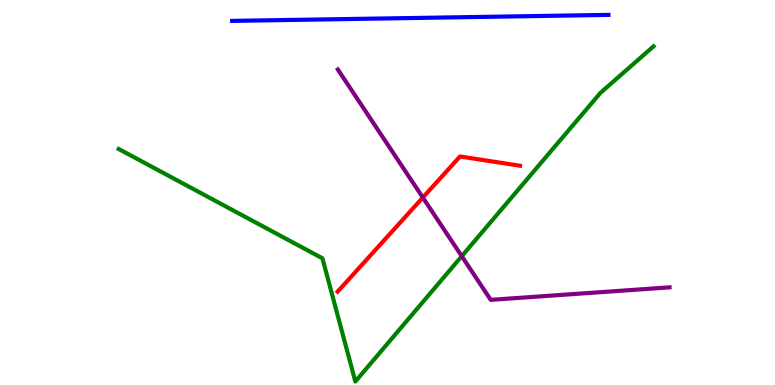[{'lines': ['blue', 'red'], 'intersections': []}, {'lines': ['green', 'red'], 'intersections': []}, {'lines': ['purple', 'red'], 'intersections': [{'x': 5.46, 'y': 4.87}]}, {'lines': ['blue', 'green'], 'intersections': []}, {'lines': ['blue', 'purple'], 'intersections': []}, {'lines': ['green', 'purple'], 'intersections': [{'x': 5.96, 'y': 3.35}]}]